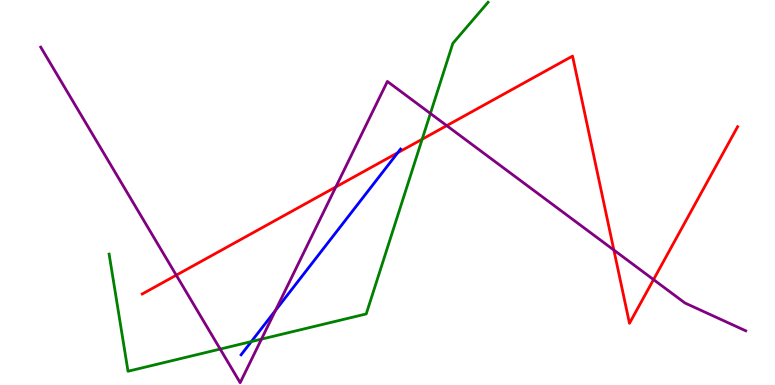[{'lines': ['blue', 'red'], 'intersections': [{'x': 5.13, 'y': 6.03}]}, {'lines': ['green', 'red'], 'intersections': [{'x': 5.45, 'y': 6.38}]}, {'lines': ['purple', 'red'], 'intersections': [{'x': 2.27, 'y': 2.85}, {'x': 4.33, 'y': 5.14}, {'x': 5.76, 'y': 6.74}, {'x': 7.92, 'y': 3.5}, {'x': 8.43, 'y': 2.74}]}, {'lines': ['blue', 'green'], 'intersections': [{'x': 3.24, 'y': 1.13}]}, {'lines': ['blue', 'purple'], 'intersections': [{'x': 3.55, 'y': 1.94}]}, {'lines': ['green', 'purple'], 'intersections': [{'x': 2.84, 'y': 0.933}, {'x': 3.37, 'y': 1.19}, {'x': 5.55, 'y': 7.05}]}]